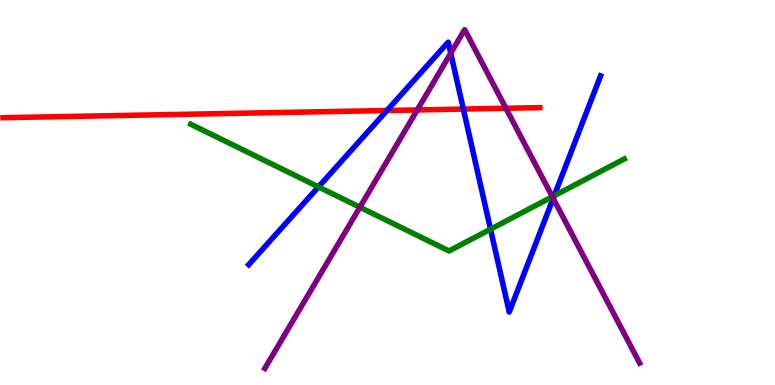[{'lines': ['blue', 'red'], 'intersections': [{'x': 4.99, 'y': 7.13}, {'x': 5.98, 'y': 7.17}]}, {'lines': ['green', 'red'], 'intersections': []}, {'lines': ['purple', 'red'], 'intersections': [{'x': 5.38, 'y': 7.14}, {'x': 6.53, 'y': 7.19}]}, {'lines': ['blue', 'green'], 'intersections': [{'x': 4.11, 'y': 5.15}, {'x': 6.33, 'y': 4.05}, {'x': 7.15, 'y': 4.92}]}, {'lines': ['blue', 'purple'], 'intersections': [{'x': 5.82, 'y': 8.62}, {'x': 7.14, 'y': 4.85}]}, {'lines': ['green', 'purple'], 'intersections': [{'x': 4.64, 'y': 4.62}, {'x': 7.13, 'y': 4.89}]}]